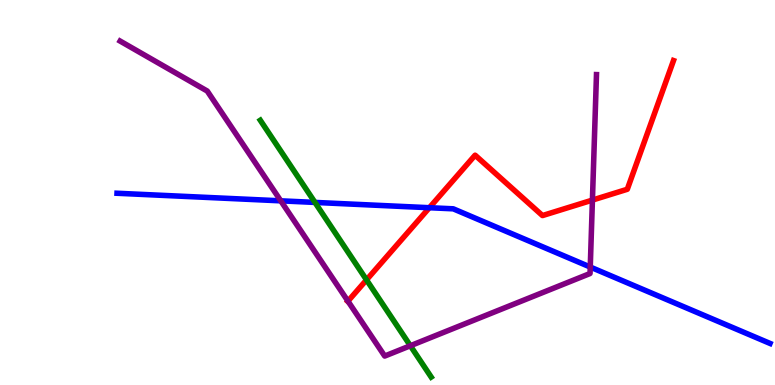[{'lines': ['blue', 'red'], 'intersections': [{'x': 5.54, 'y': 4.6}]}, {'lines': ['green', 'red'], 'intersections': [{'x': 4.73, 'y': 2.73}]}, {'lines': ['purple', 'red'], 'intersections': [{'x': 4.49, 'y': 2.18}, {'x': 7.64, 'y': 4.8}]}, {'lines': ['blue', 'green'], 'intersections': [{'x': 4.06, 'y': 4.74}]}, {'lines': ['blue', 'purple'], 'intersections': [{'x': 3.62, 'y': 4.78}, {'x': 7.62, 'y': 3.06}]}, {'lines': ['green', 'purple'], 'intersections': [{'x': 5.29, 'y': 1.02}]}]